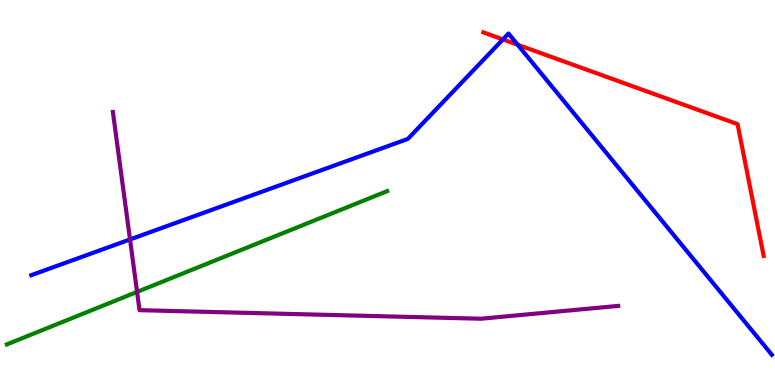[{'lines': ['blue', 'red'], 'intersections': [{'x': 6.49, 'y': 8.98}, {'x': 6.68, 'y': 8.84}]}, {'lines': ['green', 'red'], 'intersections': []}, {'lines': ['purple', 'red'], 'intersections': []}, {'lines': ['blue', 'green'], 'intersections': []}, {'lines': ['blue', 'purple'], 'intersections': [{'x': 1.68, 'y': 3.78}]}, {'lines': ['green', 'purple'], 'intersections': [{'x': 1.77, 'y': 2.42}]}]